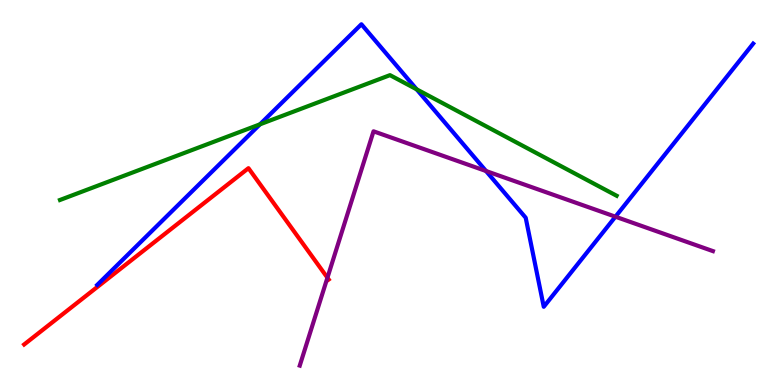[{'lines': ['blue', 'red'], 'intersections': []}, {'lines': ['green', 'red'], 'intersections': []}, {'lines': ['purple', 'red'], 'intersections': [{'x': 4.22, 'y': 2.79}]}, {'lines': ['blue', 'green'], 'intersections': [{'x': 3.35, 'y': 6.77}, {'x': 5.38, 'y': 7.68}]}, {'lines': ['blue', 'purple'], 'intersections': [{'x': 6.27, 'y': 5.56}, {'x': 7.94, 'y': 4.37}]}, {'lines': ['green', 'purple'], 'intersections': []}]